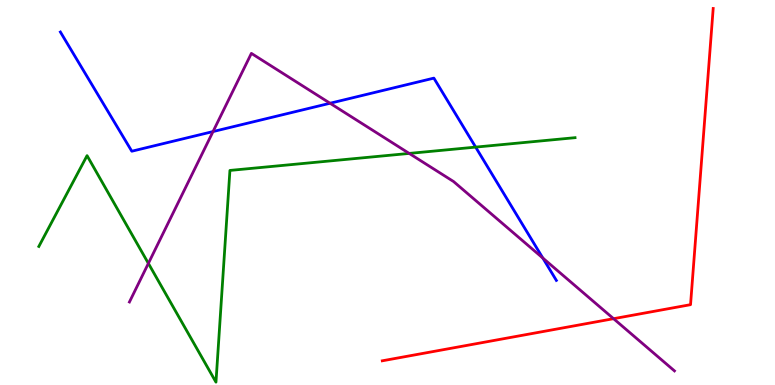[{'lines': ['blue', 'red'], 'intersections': []}, {'lines': ['green', 'red'], 'intersections': []}, {'lines': ['purple', 'red'], 'intersections': [{'x': 7.92, 'y': 1.72}]}, {'lines': ['blue', 'green'], 'intersections': [{'x': 6.14, 'y': 6.18}]}, {'lines': ['blue', 'purple'], 'intersections': [{'x': 2.75, 'y': 6.58}, {'x': 4.26, 'y': 7.32}, {'x': 7.0, 'y': 3.3}]}, {'lines': ['green', 'purple'], 'intersections': [{'x': 1.91, 'y': 3.16}, {'x': 5.28, 'y': 6.02}]}]